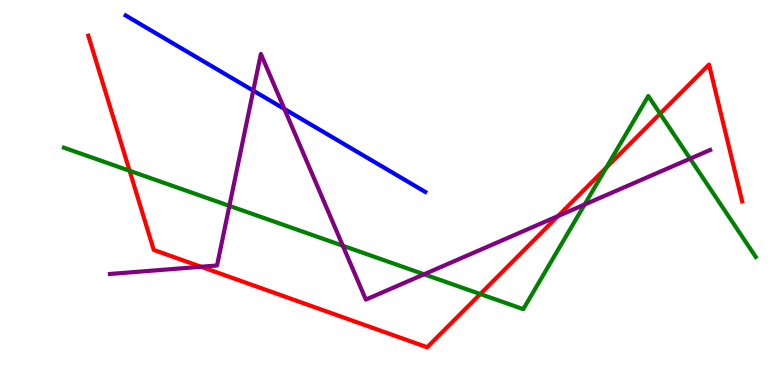[{'lines': ['blue', 'red'], 'intersections': []}, {'lines': ['green', 'red'], 'intersections': [{'x': 1.67, 'y': 5.56}, {'x': 6.2, 'y': 2.36}, {'x': 7.82, 'y': 5.64}, {'x': 8.52, 'y': 7.05}]}, {'lines': ['purple', 'red'], 'intersections': [{'x': 2.59, 'y': 3.07}, {'x': 7.2, 'y': 4.39}]}, {'lines': ['blue', 'green'], 'intersections': []}, {'lines': ['blue', 'purple'], 'intersections': [{'x': 3.27, 'y': 7.65}, {'x': 3.67, 'y': 7.17}]}, {'lines': ['green', 'purple'], 'intersections': [{'x': 2.96, 'y': 4.65}, {'x': 4.42, 'y': 3.62}, {'x': 5.47, 'y': 2.88}, {'x': 7.54, 'y': 4.69}, {'x': 8.9, 'y': 5.88}]}]